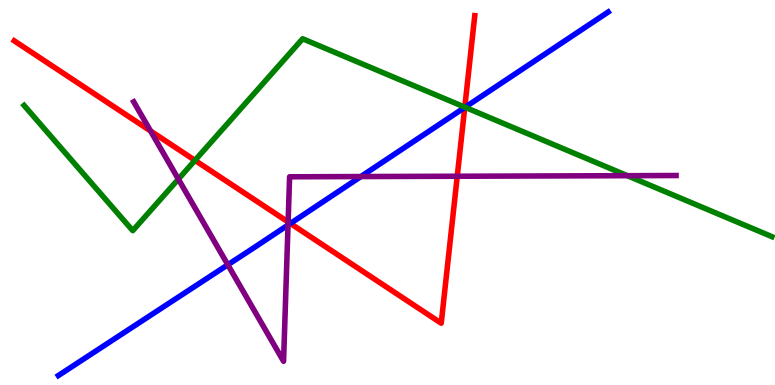[{'lines': ['blue', 'red'], 'intersections': [{'x': 3.75, 'y': 4.2}, {'x': 6.0, 'y': 7.21}]}, {'lines': ['green', 'red'], 'intersections': [{'x': 2.52, 'y': 5.83}, {'x': 6.0, 'y': 7.22}]}, {'lines': ['purple', 'red'], 'intersections': [{'x': 1.94, 'y': 6.6}, {'x': 3.72, 'y': 4.23}, {'x': 5.9, 'y': 5.42}]}, {'lines': ['blue', 'green'], 'intersections': [{'x': 6.0, 'y': 7.21}]}, {'lines': ['blue', 'purple'], 'intersections': [{'x': 2.94, 'y': 3.12}, {'x': 3.72, 'y': 4.15}, {'x': 4.66, 'y': 5.41}]}, {'lines': ['green', 'purple'], 'intersections': [{'x': 2.3, 'y': 5.35}, {'x': 8.09, 'y': 5.44}]}]